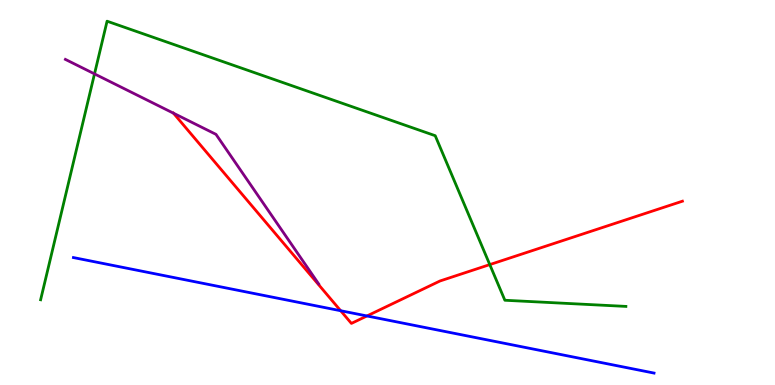[{'lines': ['blue', 'red'], 'intersections': [{'x': 4.4, 'y': 1.93}, {'x': 4.73, 'y': 1.79}]}, {'lines': ['green', 'red'], 'intersections': [{'x': 6.32, 'y': 3.13}]}, {'lines': ['purple', 'red'], 'intersections': [{'x': 2.24, 'y': 7.06}]}, {'lines': ['blue', 'green'], 'intersections': []}, {'lines': ['blue', 'purple'], 'intersections': []}, {'lines': ['green', 'purple'], 'intersections': [{'x': 1.22, 'y': 8.08}]}]